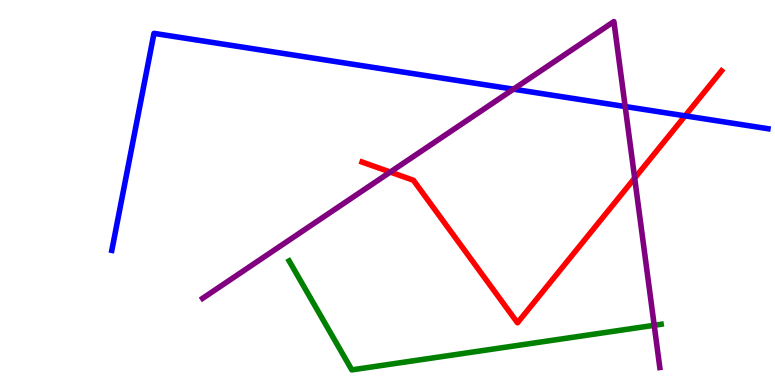[{'lines': ['blue', 'red'], 'intersections': [{'x': 8.84, 'y': 6.99}]}, {'lines': ['green', 'red'], 'intersections': []}, {'lines': ['purple', 'red'], 'intersections': [{'x': 5.04, 'y': 5.53}, {'x': 8.19, 'y': 5.37}]}, {'lines': ['blue', 'green'], 'intersections': []}, {'lines': ['blue', 'purple'], 'intersections': [{'x': 6.62, 'y': 7.68}, {'x': 8.07, 'y': 7.23}]}, {'lines': ['green', 'purple'], 'intersections': [{'x': 8.44, 'y': 1.55}]}]